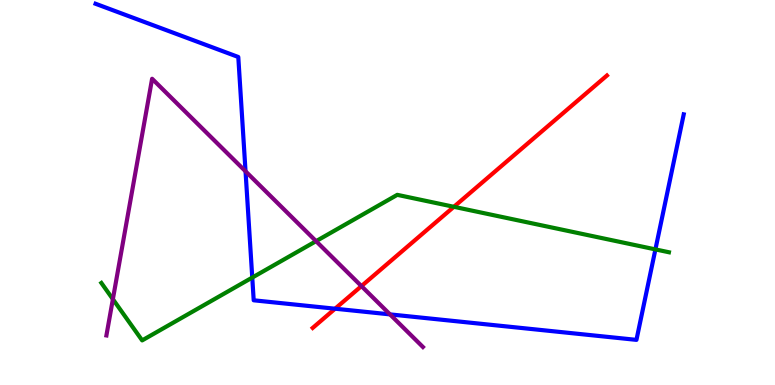[{'lines': ['blue', 'red'], 'intersections': [{'x': 4.32, 'y': 1.98}]}, {'lines': ['green', 'red'], 'intersections': [{'x': 5.86, 'y': 4.63}]}, {'lines': ['purple', 'red'], 'intersections': [{'x': 4.66, 'y': 2.57}]}, {'lines': ['blue', 'green'], 'intersections': [{'x': 3.25, 'y': 2.79}, {'x': 8.46, 'y': 3.52}]}, {'lines': ['blue', 'purple'], 'intersections': [{'x': 3.17, 'y': 5.55}, {'x': 5.03, 'y': 1.83}]}, {'lines': ['green', 'purple'], 'intersections': [{'x': 1.46, 'y': 2.23}, {'x': 4.08, 'y': 3.74}]}]